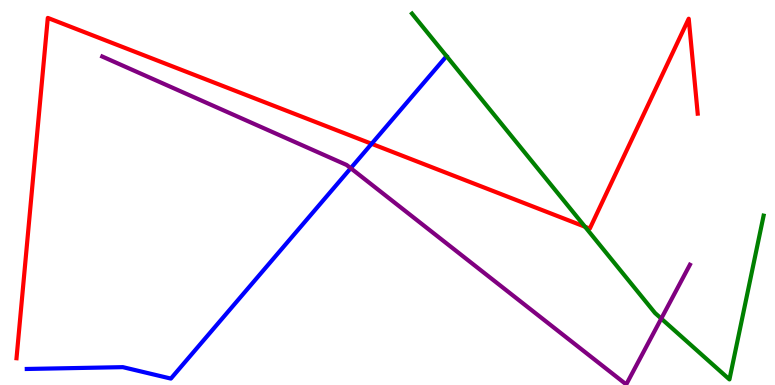[{'lines': ['blue', 'red'], 'intersections': [{'x': 4.79, 'y': 6.27}]}, {'lines': ['green', 'red'], 'intersections': [{'x': 7.55, 'y': 4.11}]}, {'lines': ['purple', 'red'], 'intersections': []}, {'lines': ['blue', 'green'], 'intersections': [{'x': 5.76, 'y': 8.54}]}, {'lines': ['blue', 'purple'], 'intersections': [{'x': 4.53, 'y': 5.63}]}, {'lines': ['green', 'purple'], 'intersections': [{'x': 8.53, 'y': 1.72}]}]